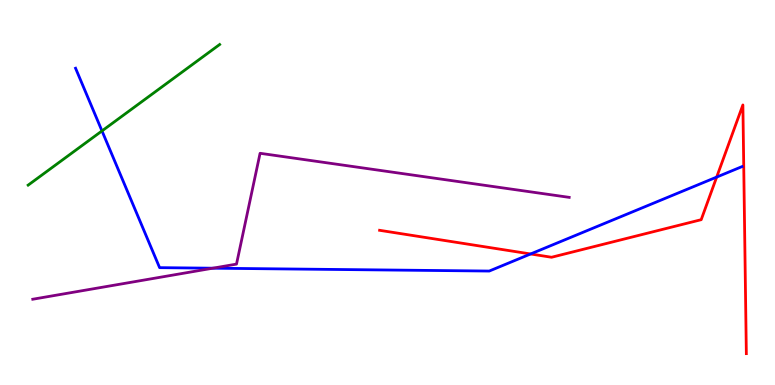[{'lines': ['blue', 'red'], 'intersections': [{'x': 6.85, 'y': 3.4}, {'x': 9.25, 'y': 5.4}]}, {'lines': ['green', 'red'], 'intersections': []}, {'lines': ['purple', 'red'], 'intersections': []}, {'lines': ['blue', 'green'], 'intersections': [{'x': 1.32, 'y': 6.6}]}, {'lines': ['blue', 'purple'], 'intersections': [{'x': 2.75, 'y': 3.03}]}, {'lines': ['green', 'purple'], 'intersections': []}]